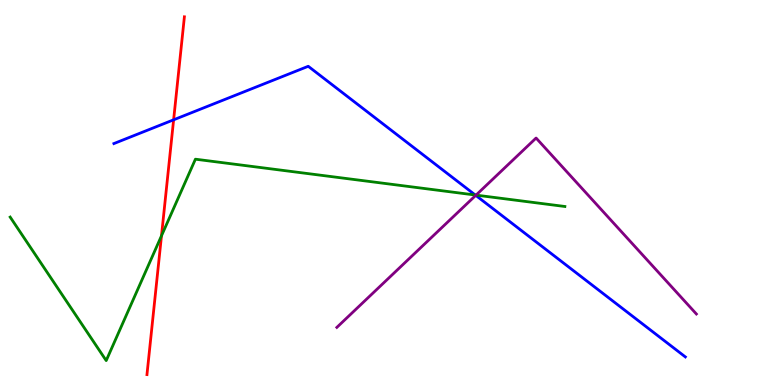[{'lines': ['blue', 'red'], 'intersections': [{'x': 2.24, 'y': 6.89}]}, {'lines': ['green', 'red'], 'intersections': [{'x': 2.08, 'y': 3.88}]}, {'lines': ['purple', 'red'], 'intersections': []}, {'lines': ['blue', 'green'], 'intersections': [{'x': 6.13, 'y': 4.93}]}, {'lines': ['blue', 'purple'], 'intersections': [{'x': 6.14, 'y': 4.93}]}, {'lines': ['green', 'purple'], 'intersections': [{'x': 6.14, 'y': 4.93}]}]